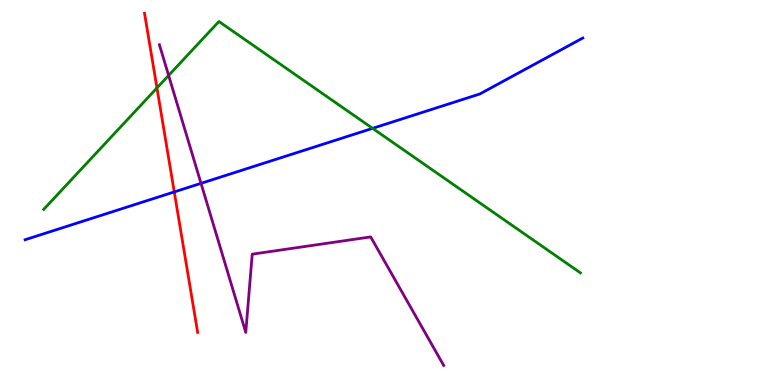[{'lines': ['blue', 'red'], 'intersections': [{'x': 2.25, 'y': 5.02}]}, {'lines': ['green', 'red'], 'intersections': [{'x': 2.03, 'y': 7.72}]}, {'lines': ['purple', 'red'], 'intersections': []}, {'lines': ['blue', 'green'], 'intersections': [{'x': 4.81, 'y': 6.67}]}, {'lines': ['blue', 'purple'], 'intersections': [{'x': 2.59, 'y': 5.24}]}, {'lines': ['green', 'purple'], 'intersections': [{'x': 2.18, 'y': 8.04}]}]